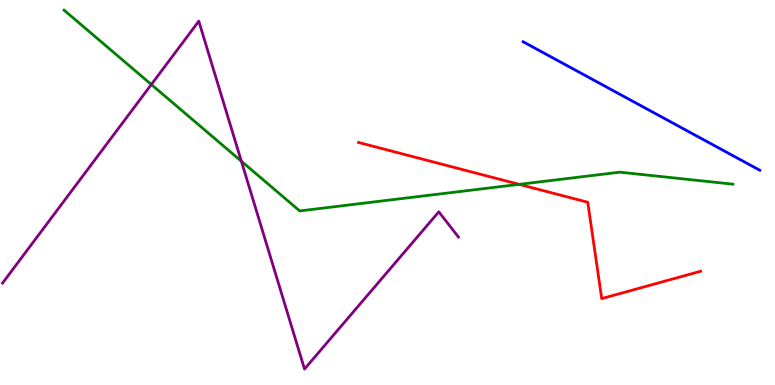[{'lines': ['blue', 'red'], 'intersections': []}, {'lines': ['green', 'red'], 'intersections': [{'x': 6.7, 'y': 5.21}]}, {'lines': ['purple', 'red'], 'intersections': []}, {'lines': ['blue', 'green'], 'intersections': []}, {'lines': ['blue', 'purple'], 'intersections': []}, {'lines': ['green', 'purple'], 'intersections': [{'x': 1.95, 'y': 7.81}, {'x': 3.11, 'y': 5.81}]}]